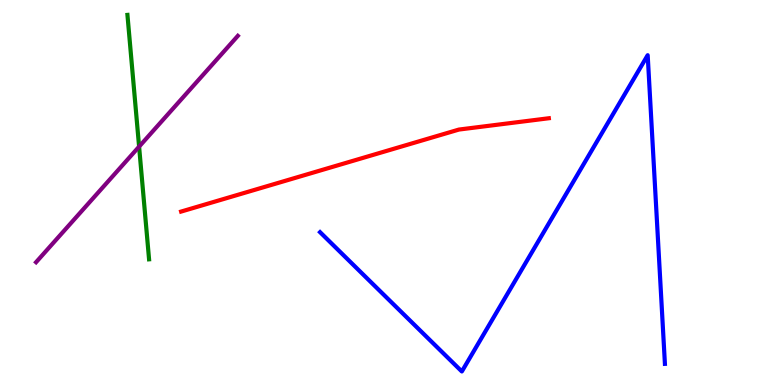[{'lines': ['blue', 'red'], 'intersections': []}, {'lines': ['green', 'red'], 'intersections': []}, {'lines': ['purple', 'red'], 'intersections': []}, {'lines': ['blue', 'green'], 'intersections': []}, {'lines': ['blue', 'purple'], 'intersections': []}, {'lines': ['green', 'purple'], 'intersections': [{'x': 1.79, 'y': 6.19}]}]